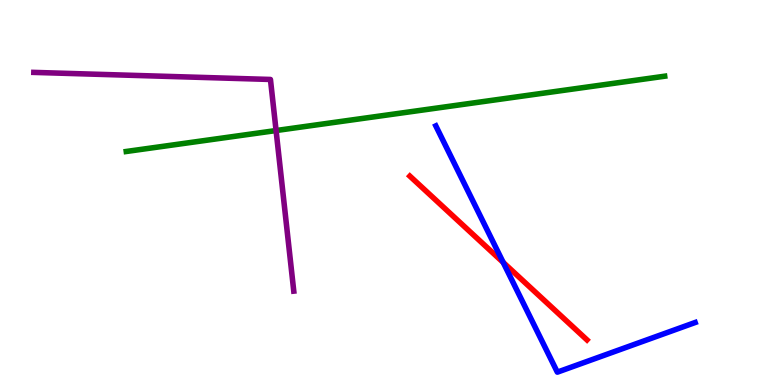[{'lines': ['blue', 'red'], 'intersections': [{'x': 6.49, 'y': 3.18}]}, {'lines': ['green', 'red'], 'intersections': []}, {'lines': ['purple', 'red'], 'intersections': []}, {'lines': ['blue', 'green'], 'intersections': []}, {'lines': ['blue', 'purple'], 'intersections': []}, {'lines': ['green', 'purple'], 'intersections': [{'x': 3.56, 'y': 6.61}]}]